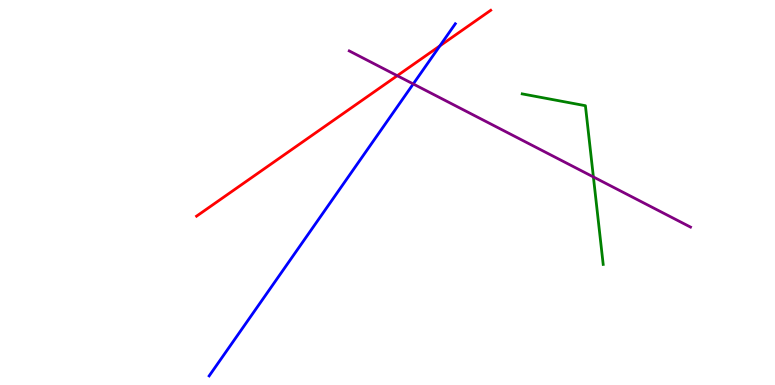[{'lines': ['blue', 'red'], 'intersections': [{'x': 5.68, 'y': 8.81}]}, {'lines': ['green', 'red'], 'intersections': []}, {'lines': ['purple', 'red'], 'intersections': [{'x': 5.13, 'y': 8.03}]}, {'lines': ['blue', 'green'], 'intersections': []}, {'lines': ['blue', 'purple'], 'intersections': [{'x': 5.33, 'y': 7.82}]}, {'lines': ['green', 'purple'], 'intersections': [{'x': 7.66, 'y': 5.4}]}]